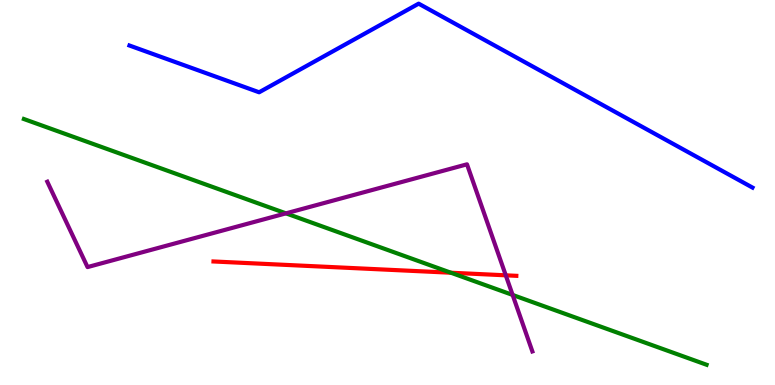[{'lines': ['blue', 'red'], 'intersections': []}, {'lines': ['green', 'red'], 'intersections': [{'x': 5.82, 'y': 2.92}]}, {'lines': ['purple', 'red'], 'intersections': [{'x': 6.53, 'y': 2.85}]}, {'lines': ['blue', 'green'], 'intersections': []}, {'lines': ['blue', 'purple'], 'intersections': []}, {'lines': ['green', 'purple'], 'intersections': [{'x': 3.69, 'y': 4.46}, {'x': 6.61, 'y': 2.34}]}]